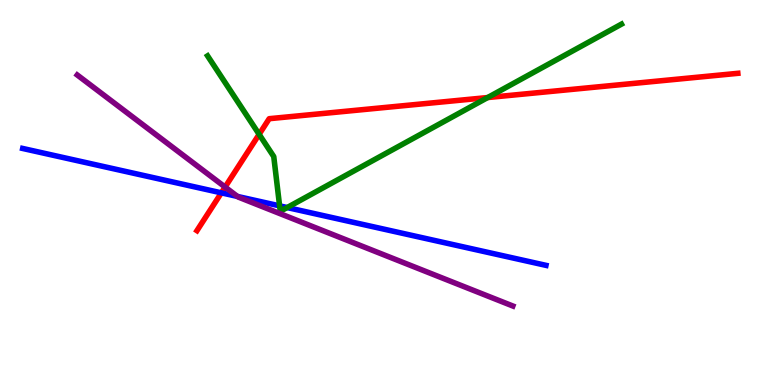[{'lines': ['blue', 'red'], 'intersections': [{'x': 2.86, 'y': 4.99}]}, {'lines': ['green', 'red'], 'intersections': [{'x': 3.34, 'y': 6.51}, {'x': 6.29, 'y': 7.47}]}, {'lines': ['purple', 'red'], 'intersections': [{'x': 2.9, 'y': 5.14}]}, {'lines': ['blue', 'green'], 'intersections': [{'x': 3.61, 'y': 4.65}, {'x': 3.71, 'y': 4.61}]}, {'lines': ['blue', 'purple'], 'intersections': [{'x': 3.06, 'y': 4.9}]}, {'lines': ['green', 'purple'], 'intersections': []}]